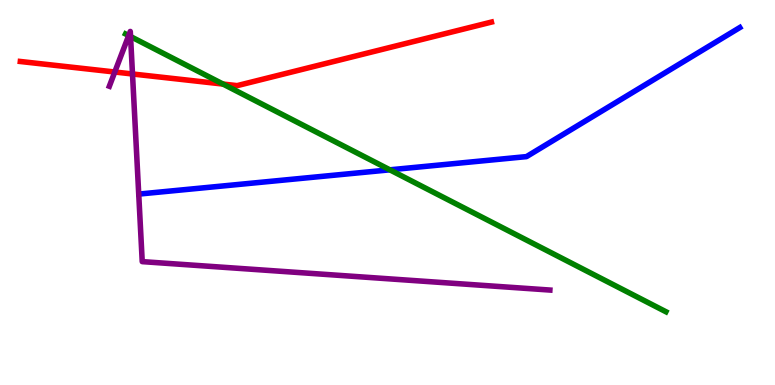[{'lines': ['blue', 'red'], 'intersections': []}, {'lines': ['green', 'red'], 'intersections': [{'x': 2.88, 'y': 7.82}]}, {'lines': ['purple', 'red'], 'intersections': [{'x': 1.48, 'y': 8.13}, {'x': 1.71, 'y': 8.08}]}, {'lines': ['blue', 'green'], 'intersections': [{'x': 5.03, 'y': 5.59}]}, {'lines': ['blue', 'purple'], 'intersections': []}, {'lines': ['green', 'purple'], 'intersections': [{'x': 1.66, 'y': 9.08}, {'x': 1.68, 'y': 9.05}]}]